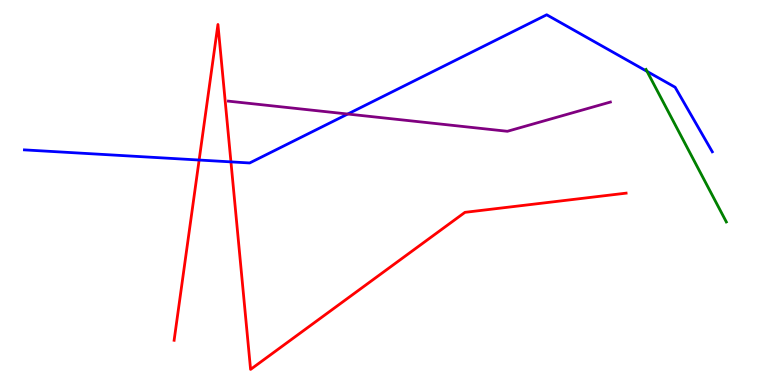[{'lines': ['blue', 'red'], 'intersections': [{'x': 2.57, 'y': 5.84}, {'x': 2.98, 'y': 5.8}]}, {'lines': ['green', 'red'], 'intersections': []}, {'lines': ['purple', 'red'], 'intersections': []}, {'lines': ['blue', 'green'], 'intersections': [{'x': 8.35, 'y': 8.15}]}, {'lines': ['blue', 'purple'], 'intersections': [{'x': 4.49, 'y': 7.04}]}, {'lines': ['green', 'purple'], 'intersections': []}]